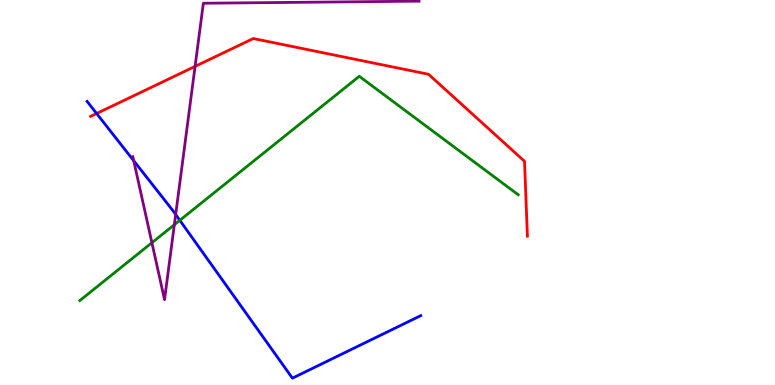[{'lines': ['blue', 'red'], 'intersections': [{'x': 1.25, 'y': 7.05}]}, {'lines': ['green', 'red'], 'intersections': []}, {'lines': ['purple', 'red'], 'intersections': [{'x': 2.52, 'y': 8.28}]}, {'lines': ['blue', 'green'], 'intersections': [{'x': 2.32, 'y': 4.28}]}, {'lines': ['blue', 'purple'], 'intersections': [{'x': 1.73, 'y': 5.83}, {'x': 2.27, 'y': 4.43}]}, {'lines': ['green', 'purple'], 'intersections': [{'x': 1.96, 'y': 3.7}, {'x': 2.25, 'y': 4.16}]}]